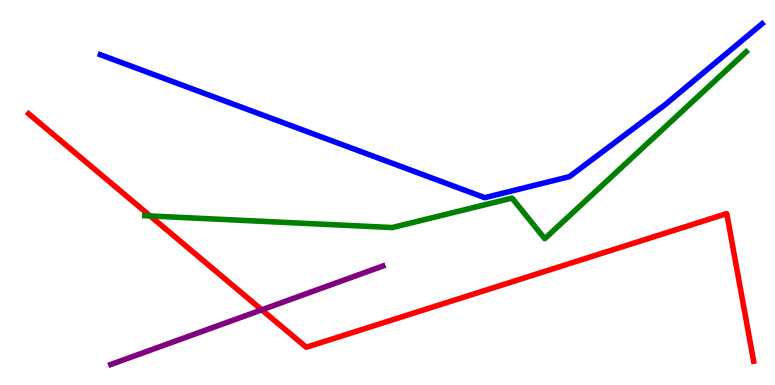[{'lines': ['blue', 'red'], 'intersections': []}, {'lines': ['green', 'red'], 'intersections': [{'x': 1.94, 'y': 4.39}]}, {'lines': ['purple', 'red'], 'intersections': [{'x': 3.38, 'y': 1.95}]}, {'lines': ['blue', 'green'], 'intersections': []}, {'lines': ['blue', 'purple'], 'intersections': []}, {'lines': ['green', 'purple'], 'intersections': []}]